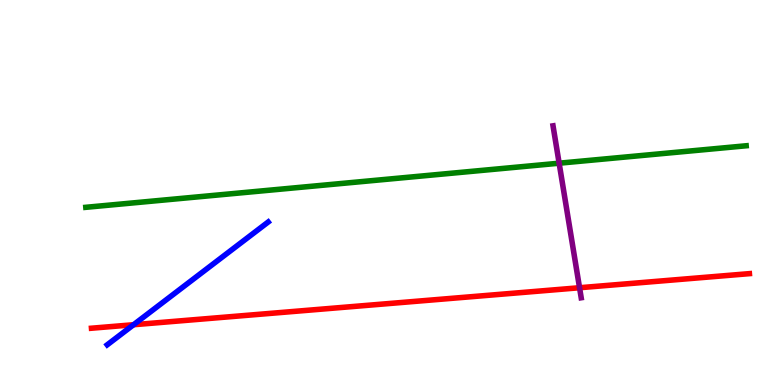[{'lines': ['blue', 'red'], 'intersections': [{'x': 1.72, 'y': 1.57}]}, {'lines': ['green', 'red'], 'intersections': []}, {'lines': ['purple', 'red'], 'intersections': [{'x': 7.48, 'y': 2.53}]}, {'lines': ['blue', 'green'], 'intersections': []}, {'lines': ['blue', 'purple'], 'intersections': []}, {'lines': ['green', 'purple'], 'intersections': [{'x': 7.21, 'y': 5.76}]}]